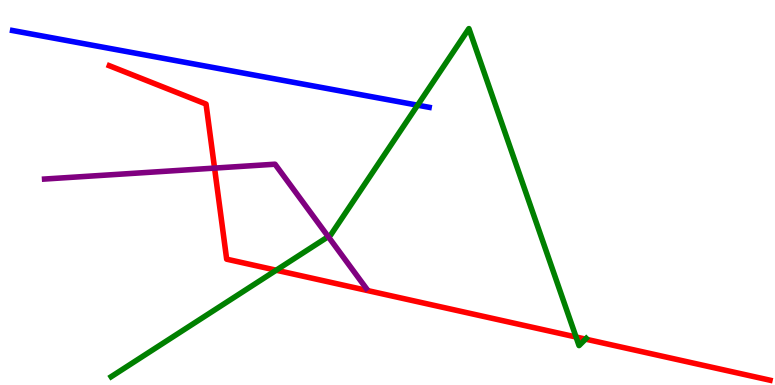[{'lines': ['blue', 'red'], 'intersections': []}, {'lines': ['green', 'red'], 'intersections': [{'x': 3.56, 'y': 2.98}, {'x': 7.43, 'y': 1.25}, {'x': 7.55, 'y': 1.19}]}, {'lines': ['purple', 'red'], 'intersections': [{'x': 2.77, 'y': 5.63}]}, {'lines': ['blue', 'green'], 'intersections': [{'x': 5.39, 'y': 7.27}]}, {'lines': ['blue', 'purple'], 'intersections': []}, {'lines': ['green', 'purple'], 'intersections': [{'x': 4.24, 'y': 3.85}]}]